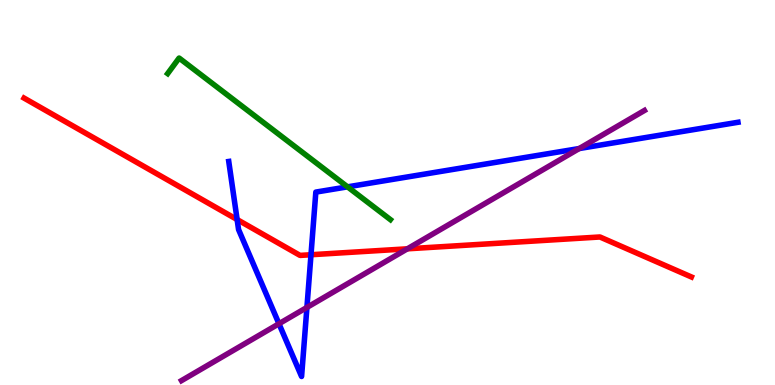[{'lines': ['blue', 'red'], 'intersections': [{'x': 3.06, 'y': 4.3}, {'x': 4.01, 'y': 3.38}]}, {'lines': ['green', 'red'], 'intersections': []}, {'lines': ['purple', 'red'], 'intersections': [{'x': 5.26, 'y': 3.54}]}, {'lines': ['blue', 'green'], 'intersections': [{'x': 4.48, 'y': 5.15}]}, {'lines': ['blue', 'purple'], 'intersections': [{'x': 3.6, 'y': 1.59}, {'x': 3.96, 'y': 2.01}, {'x': 7.47, 'y': 6.14}]}, {'lines': ['green', 'purple'], 'intersections': []}]